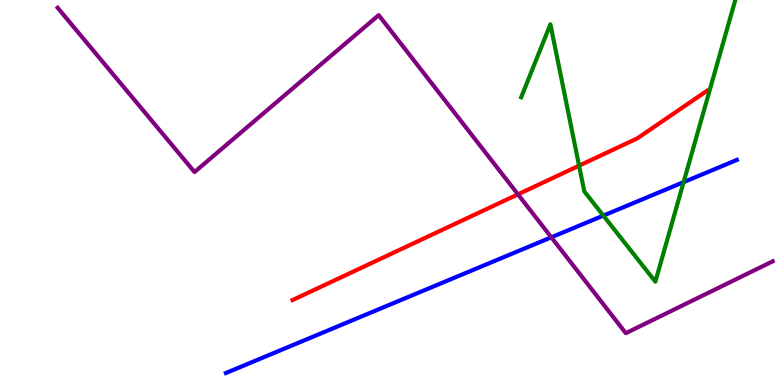[{'lines': ['blue', 'red'], 'intersections': []}, {'lines': ['green', 'red'], 'intersections': [{'x': 7.47, 'y': 5.7}]}, {'lines': ['purple', 'red'], 'intersections': [{'x': 6.68, 'y': 4.95}]}, {'lines': ['blue', 'green'], 'intersections': [{'x': 7.79, 'y': 4.4}, {'x': 8.82, 'y': 5.27}]}, {'lines': ['blue', 'purple'], 'intersections': [{'x': 7.11, 'y': 3.84}]}, {'lines': ['green', 'purple'], 'intersections': []}]